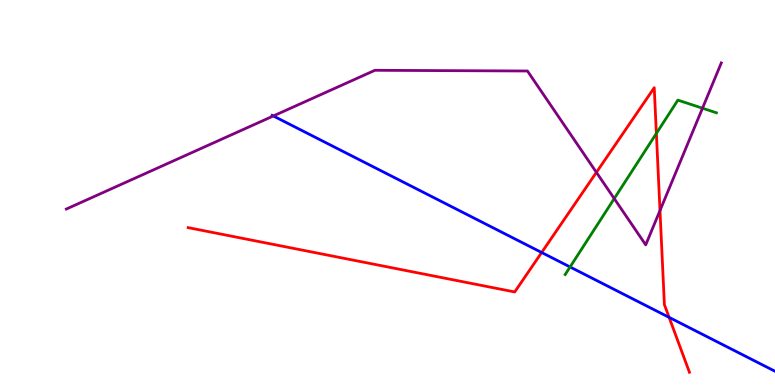[{'lines': ['blue', 'red'], 'intersections': [{'x': 6.99, 'y': 3.44}, {'x': 8.63, 'y': 1.76}]}, {'lines': ['green', 'red'], 'intersections': [{'x': 8.47, 'y': 6.53}]}, {'lines': ['purple', 'red'], 'intersections': [{'x': 7.7, 'y': 5.52}, {'x': 8.52, 'y': 4.53}]}, {'lines': ['blue', 'green'], 'intersections': [{'x': 7.36, 'y': 3.07}]}, {'lines': ['blue', 'purple'], 'intersections': [{'x': 3.53, 'y': 6.99}]}, {'lines': ['green', 'purple'], 'intersections': [{'x': 7.93, 'y': 4.84}, {'x': 9.06, 'y': 7.19}]}]